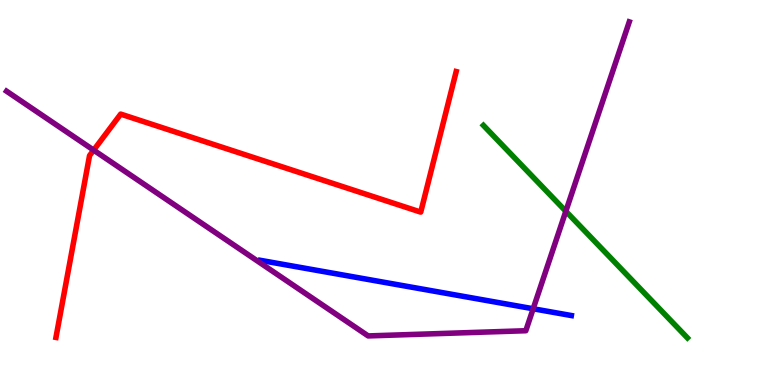[{'lines': ['blue', 'red'], 'intersections': []}, {'lines': ['green', 'red'], 'intersections': []}, {'lines': ['purple', 'red'], 'intersections': [{'x': 1.21, 'y': 6.1}]}, {'lines': ['blue', 'green'], 'intersections': []}, {'lines': ['blue', 'purple'], 'intersections': [{'x': 6.88, 'y': 1.98}]}, {'lines': ['green', 'purple'], 'intersections': [{'x': 7.3, 'y': 4.51}]}]